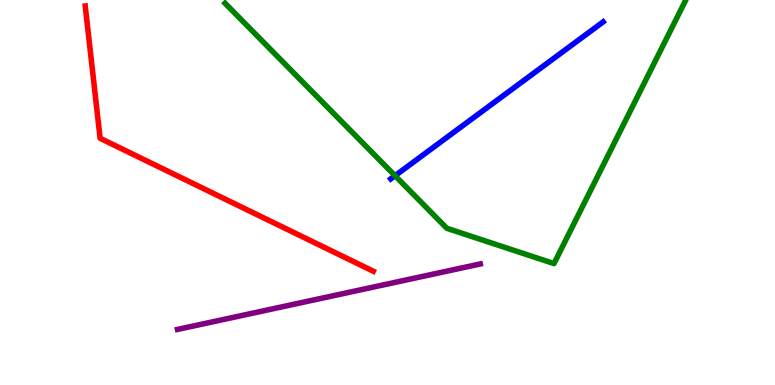[{'lines': ['blue', 'red'], 'intersections': []}, {'lines': ['green', 'red'], 'intersections': []}, {'lines': ['purple', 'red'], 'intersections': []}, {'lines': ['blue', 'green'], 'intersections': [{'x': 5.1, 'y': 5.44}]}, {'lines': ['blue', 'purple'], 'intersections': []}, {'lines': ['green', 'purple'], 'intersections': []}]